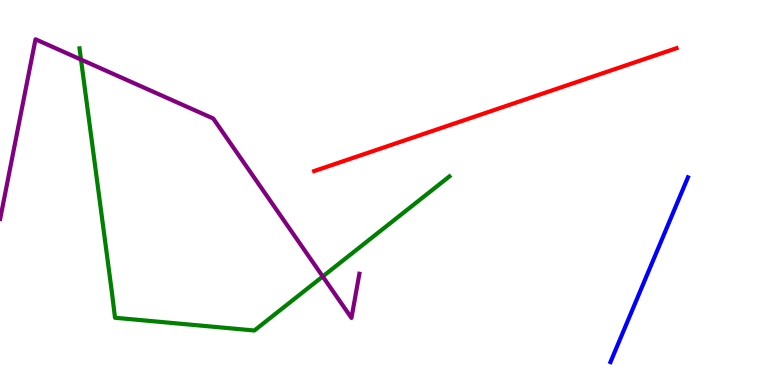[{'lines': ['blue', 'red'], 'intersections': []}, {'lines': ['green', 'red'], 'intersections': []}, {'lines': ['purple', 'red'], 'intersections': []}, {'lines': ['blue', 'green'], 'intersections': []}, {'lines': ['blue', 'purple'], 'intersections': []}, {'lines': ['green', 'purple'], 'intersections': [{'x': 1.05, 'y': 8.45}, {'x': 4.16, 'y': 2.82}]}]